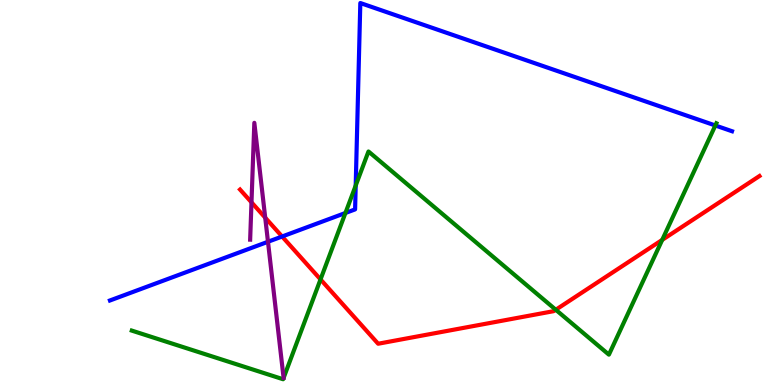[{'lines': ['blue', 'red'], 'intersections': [{'x': 3.64, 'y': 3.86}]}, {'lines': ['green', 'red'], 'intersections': [{'x': 4.14, 'y': 2.74}, {'x': 7.17, 'y': 1.95}, {'x': 8.54, 'y': 3.77}]}, {'lines': ['purple', 'red'], 'intersections': [{'x': 3.25, 'y': 4.74}, {'x': 3.42, 'y': 4.35}]}, {'lines': ['blue', 'green'], 'intersections': [{'x': 4.46, 'y': 4.47}, {'x': 4.59, 'y': 5.18}, {'x': 9.23, 'y': 6.74}]}, {'lines': ['blue', 'purple'], 'intersections': [{'x': 3.46, 'y': 3.72}]}, {'lines': ['green', 'purple'], 'intersections': []}]